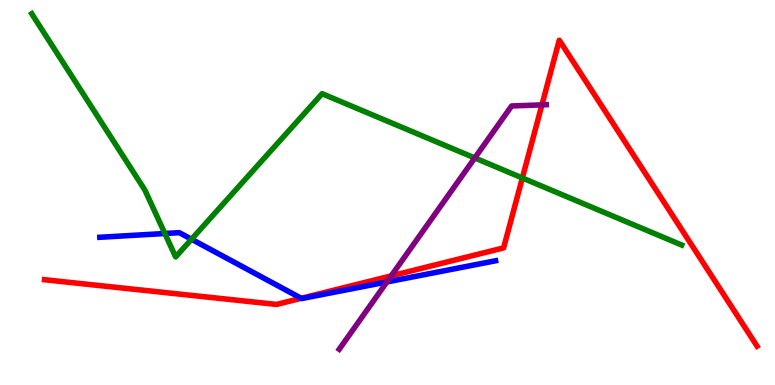[{'lines': ['blue', 'red'], 'intersections': [{'x': 3.89, 'y': 2.25}]}, {'lines': ['green', 'red'], 'intersections': [{'x': 6.74, 'y': 5.38}]}, {'lines': ['purple', 'red'], 'intersections': [{'x': 5.05, 'y': 2.83}, {'x': 6.99, 'y': 7.28}]}, {'lines': ['blue', 'green'], 'intersections': [{'x': 2.13, 'y': 3.93}, {'x': 2.47, 'y': 3.79}]}, {'lines': ['blue', 'purple'], 'intersections': [{'x': 4.99, 'y': 2.68}]}, {'lines': ['green', 'purple'], 'intersections': [{'x': 6.13, 'y': 5.9}]}]